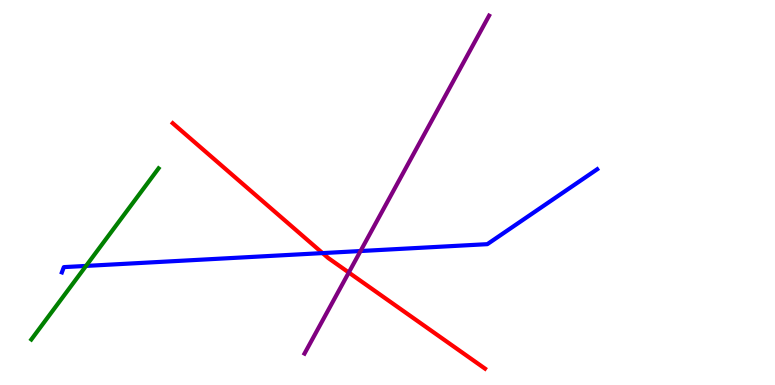[{'lines': ['blue', 'red'], 'intersections': [{'x': 4.16, 'y': 3.43}]}, {'lines': ['green', 'red'], 'intersections': []}, {'lines': ['purple', 'red'], 'intersections': [{'x': 4.5, 'y': 2.92}]}, {'lines': ['blue', 'green'], 'intersections': [{'x': 1.11, 'y': 3.09}]}, {'lines': ['blue', 'purple'], 'intersections': [{'x': 4.65, 'y': 3.48}]}, {'lines': ['green', 'purple'], 'intersections': []}]